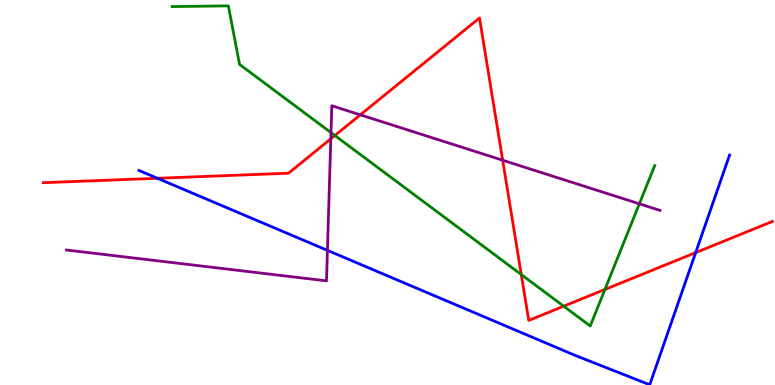[{'lines': ['blue', 'red'], 'intersections': [{'x': 2.03, 'y': 5.37}, {'x': 8.98, 'y': 3.44}]}, {'lines': ['green', 'red'], 'intersections': [{'x': 4.32, 'y': 6.48}, {'x': 6.73, 'y': 2.87}, {'x': 7.27, 'y': 2.05}, {'x': 7.81, 'y': 2.48}]}, {'lines': ['purple', 'red'], 'intersections': [{'x': 4.27, 'y': 6.39}, {'x': 4.65, 'y': 7.02}, {'x': 6.49, 'y': 5.84}]}, {'lines': ['blue', 'green'], 'intersections': []}, {'lines': ['blue', 'purple'], 'intersections': [{'x': 4.22, 'y': 3.5}]}, {'lines': ['green', 'purple'], 'intersections': [{'x': 4.27, 'y': 6.56}, {'x': 8.25, 'y': 4.71}]}]